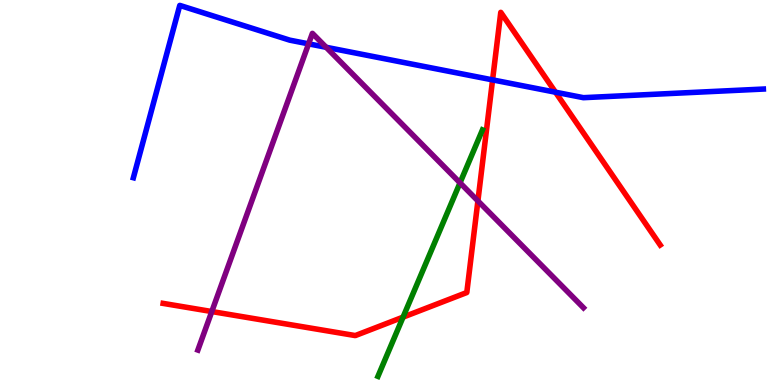[{'lines': ['blue', 'red'], 'intersections': [{'x': 6.36, 'y': 7.93}, {'x': 7.17, 'y': 7.6}]}, {'lines': ['green', 'red'], 'intersections': [{'x': 5.2, 'y': 1.76}]}, {'lines': ['purple', 'red'], 'intersections': [{'x': 2.73, 'y': 1.91}, {'x': 6.17, 'y': 4.78}]}, {'lines': ['blue', 'green'], 'intersections': []}, {'lines': ['blue', 'purple'], 'intersections': [{'x': 3.98, 'y': 8.86}, {'x': 4.21, 'y': 8.77}]}, {'lines': ['green', 'purple'], 'intersections': [{'x': 5.94, 'y': 5.25}]}]